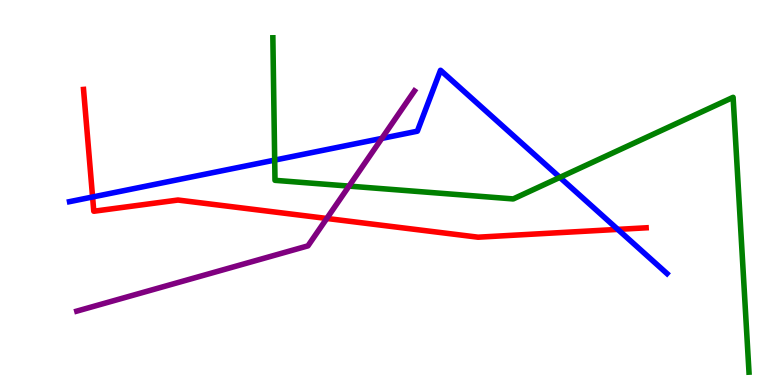[{'lines': ['blue', 'red'], 'intersections': [{'x': 1.19, 'y': 4.88}, {'x': 7.97, 'y': 4.04}]}, {'lines': ['green', 'red'], 'intersections': []}, {'lines': ['purple', 'red'], 'intersections': [{'x': 4.22, 'y': 4.33}]}, {'lines': ['blue', 'green'], 'intersections': [{'x': 3.54, 'y': 5.84}, {'x': 7.22, 'y': 5.39}]}, {'lines': ['blue', 'purple'], 'intersections': [{'x': 4.93, 'y': 6.41}]}, {'lines': ['green', 'purple'], 'intersections': [{'x': 4.5, 'y': 5.17}]}]